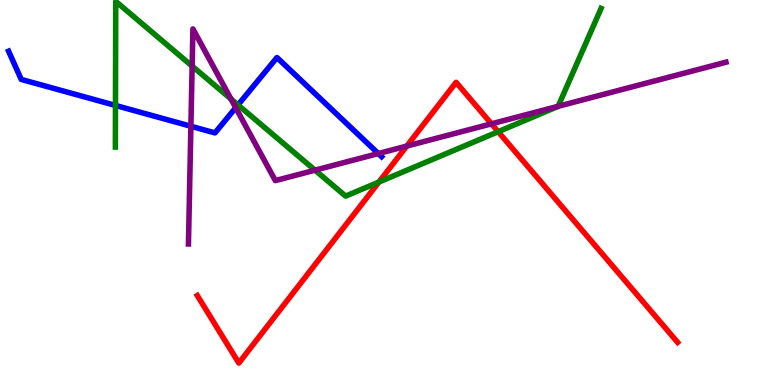[{'lines': ['blue', 'red'], 'intersections': []}, {'lines': ['green', 'red'], 'intersections': [{'x': 4.89, 'y': 5.27}, {'x': 6.43, 'y': 6.58}]}, {'lines': ['purple', 'red'], 'intersections': [{'x': 5.25, 'y': 6.21}, {'x': 6.34, 'y': 6.78}]}, {'lines': ['blue', 'green'], 'intersections': [{'x': 1.49, 'y': 7.26}, {'x': 3.07, 'y': 7.27}]}, {'lines': ['blue', 'purple'], 'intersections': [{'x': 2.46, 'y': 6.72}, {'x': 3.04, 'y': 7.2}, {'x': 4.88, 'y': 6.01}]}, {'lines': ['green', 'purple'], 'intersections': [{'x': 2.48, 'y': 8.28}, {'x': 2.98, 'y': 7.43}, {'x': 4.06, 'y': 5.58}, {'x': 7.2, 'y': 7.24}]}]